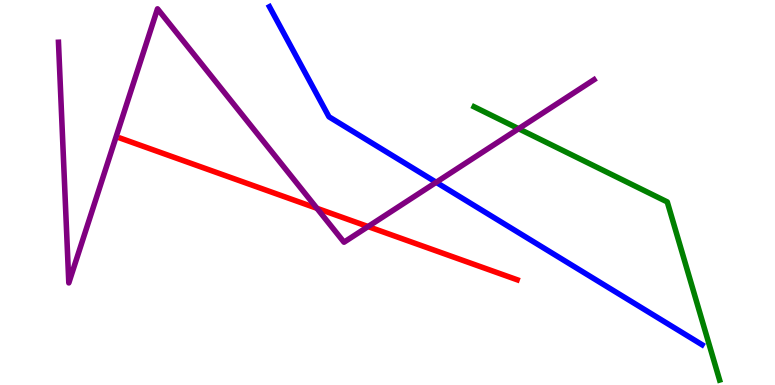[{'lines': ['blue', 'red'], 'intersections': []}, {'lines': ['green', 'red'], 'intersections': []}, {'lines': ['purple', 'red'], 'intersections': [{'x': 4.09, 'y': 4.59}, {'x': 4.75, 'y': 4.12}]}, {'lines': ['blue', 'green'], 'intersections': []}, {'lines': ['blue', 'purple'], 'intersections': [{'x': 5.63, 'y': 5.27}]}, {'lines': ['green', 'purple'], 'intersections': [{'x': 6.69, 'y': 6.66}]}]